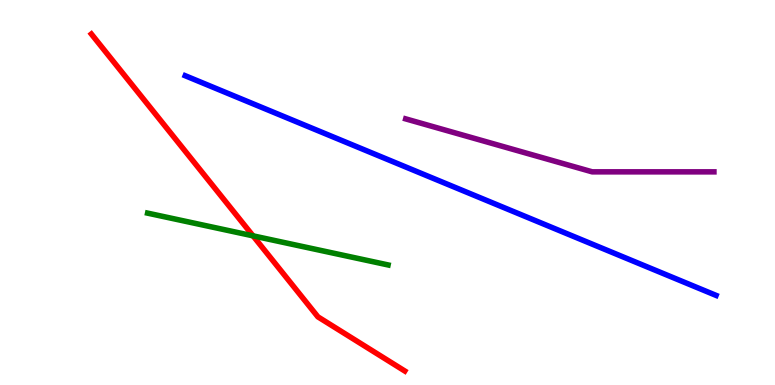[{'lines': ['blue', 'red'], 'intersections': []}, {'lines': ['green', 'red'], 'intersections': [{'x': 3.26, 'y': 3.87}]}, {'lines': ['purple', 'red'], 'intersections': []}, {'lines': ['blue', 'green'], 'intersections': []}, {'lines': ['blue', 'purple'], 'intersections': []}, {'lines': ['green', 'purple'], 'intersections': []}]